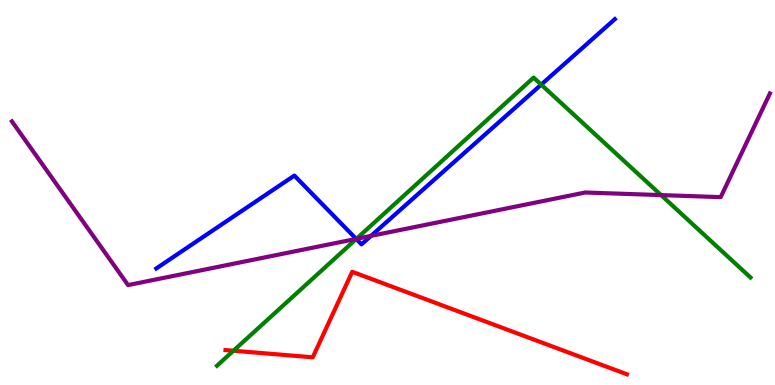[{'lines': ['blue', 'red'], 'intersections': []}, {'lines': ['green', 'red'], 'intersections': [{'x': 3.01, 'y': 0.89}]}, {'lines': ['purple', 'red'], 'intersections': []}, {'lines': ['blue', 'green'], 'intersections': [{'x': 4.6, 'y': 3.79}, {'x': 6.98, 'y': 7.8}]}, {'lines': ['blue', 'purple'], 'intersections': [{'x': 4.6, 'y': 3.79}, {'x': 4.79, 'y': 3.87}]}, {'lines': ['green', 'purple'], 'intersections': [{'x': 4.6, 'y': 3.8}, {'x': 8.53, 'y': 4.93}]}]